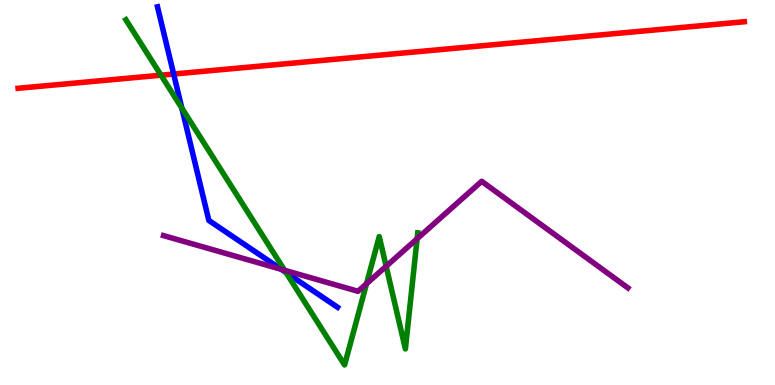[{'lines': ['blue', 'red'], 'intersections': [{'x': 2.24, 'y': 8.08}]}, {'lines': ['green', 'red'], 'intersections': [{'x': 2.08, 'y': 8.05}]}, {'lines': ['purple', 'red'], 'intersections': []}, {'lines': ['blue', 'green'], 'intersections': [{'x': 2.35, 'y': 7.19}, {'x': 3.69, 'y': 2.92}]}, {'lines': ['blue', 'purple'], 'intersections': [{'x': 3.63, 'y': 3.0}]}, {'lines': ['green', 'purple'], 'intersections': [{'x': 3.67, 'y': 2.98}, {'x': 4.73, 'y': 2.63}, {'x': 4.98, 'y': 3.08}, {'x': 5.38, 'y': 3.8}]}]